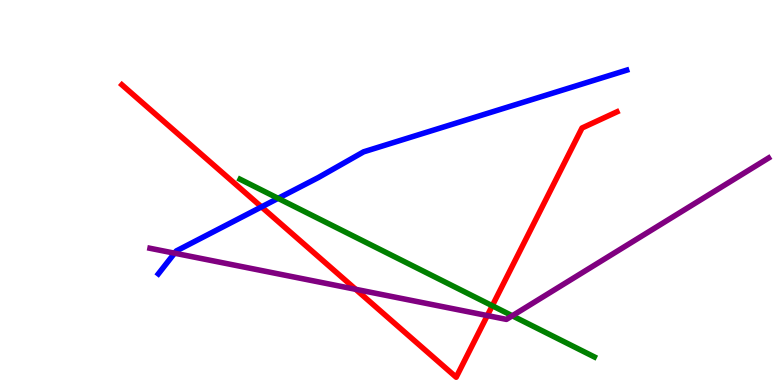[{'lines': ['blue', 'red'], 'intersections': [{'x': 3.37, 'y': 4.63}]}, {'lines': ['green', 'red'], 'intersections': [{'x': 6.35, 'y': 2.06}]}, {'lines': ['purple', 'red'], 'intersections': [{'x': 4.59, 'y': 2.49}, {'x': 6.29, 'y': 1.8}]}, {'lines': ['blue', 'green'], 'intersections': [{'x': 3.59, 'y': 4.85}]}, {'lines': ['blue', 'purple'], 'intersections': [{'x': 2.25, 'y': 3.42}]}, {'lines': ['green', 'purple'], 'intersections': [{'x': 6.61, 'y': 1.8}]}]